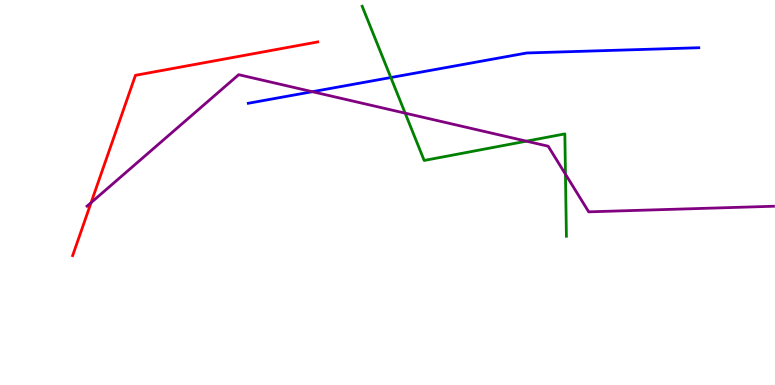[{'lines': ['blue', 'red'], 'intersections': []}, {'lines': ['green', 'red'], 'intersections': []}, {'lines': ['purple', 'red'], 'intersections': [{'x': 1.18, 'y': 4.74}]}, {'lines': ['blue', 'green'], 'intersections': [{'x': 5.04, 'y': 7.99}]}, {'lines': ['blue', 'purple'], 'intersections': [{'x': 4.03, 'y': 7.62}]}, {'lines': ['green', 'purple'], 'intersections': [{'x': 5.23, 'y': 7.06}, {'x': 6.79, 'y': 6.33}, {'x': 7.3, 'y': 5.48}]}]